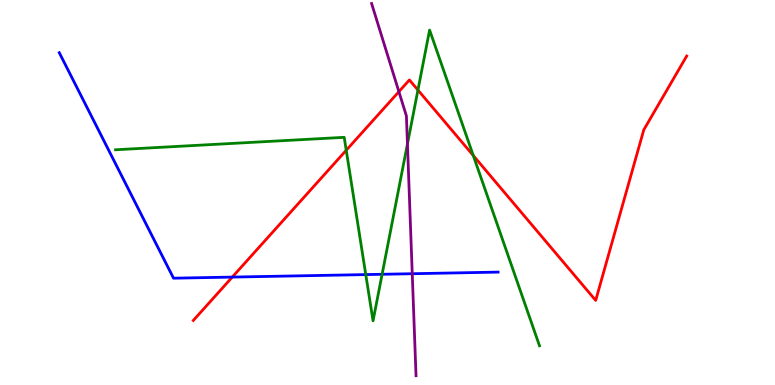[{'lines': ['blue', 'red'], 'intersections': [{'x': 3.0, 'y': 2.8}]}, {'lines': ['green', 'red'], 'intersections': [{'x': 4.47, 'y': 6.1}, {'x': 5.39, 'y': 7.66}, {'x': 6.11, 'y': 5.96}]}, {'lines': ['purple', 'red'], 'intersections': [{'x': 5.15, 'y': 7.62}]}, {'lines': ['blue', 'green'], 'intersections': [{'x': 4.72, 'y': 2.87}, {'x': 4.93, 'y': 2.88}]}, {'lines': ['blue', 'purple'], 'intersections': [{'x': 5.32, 'y': 2.89}]}, {'lines': ['green', 'purple'], 'intersections': [{'x': 5.26, 'y': 6.26}]}]